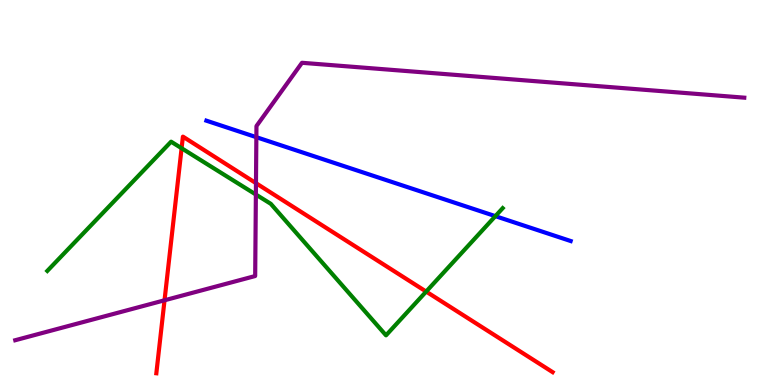[{'lines': ['blue', 'red'], 'intersections': []}, {'lines': ['green', 'red'], 'intersections': [{'x': 2.34, 'y': 6.15}, {'x': 5.5, 'y': 2.43}]}, {'lines': ['purple', 'red'], 'intersections': [{'x': 2.12, 'y': 2.2}, {'x': 3.3, 'y': 5.24}]}, {'lines': ['blue', 'green'], 'intersections': [{'x': 6.39, 'y': 4.39}]}, {'lines': ['blue', 'purple'], 'intersections': [{'x': 3.31, 'y': 6.44}]}, {'lines': ['green', 'purple'], 'intersections': [{'x': 3.3, 'y': 4.95}]}]